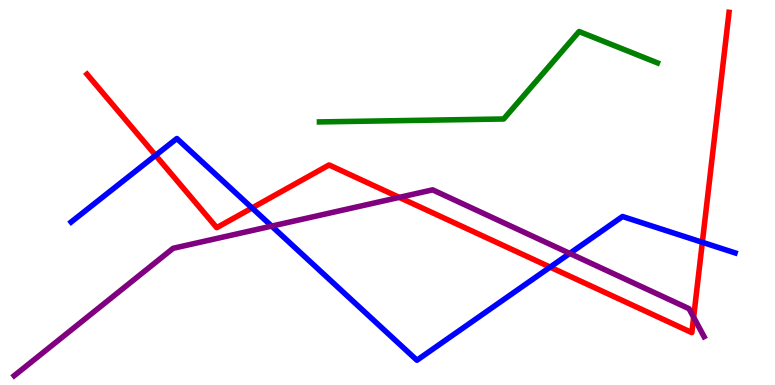[{'lines': ['blue', 'red'], 'intersections': [{'x': 2.01, 'y': 5.97}, {'x': 3.25, 'y': 4.6}, {'x': 7.1, 'y': 3.06}, {'x': 9.06, 'y': 3.71}]}, {'lines': ['green', 'red'], 'intersections': []}, {'lines': ['purple', 'red'], 'intersections': [{'x': 5.15, 'y': 4.87}, {'x': 8.95, 'y': 1.76}]}, {'lines': ['blue', 'green'], 'intersections': []}, {'lines': ['blue', 'purple'], 'intersections': [{'x': 3.51, 'y': 4.13}, {'x': 7.35, 'y': 3.42}]}, {'lines': ['green', 'purple'], 'intersections': []}]